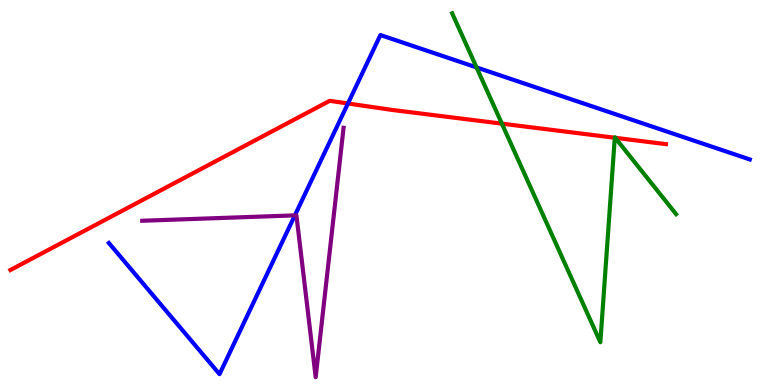[{'lines': ['blue', 'red'], 'intersections': [{'x': 4.49, 'y': 7.31}]}, {'lines': ['green', 'red'], 'intersections': [{'x': 6.48, 'y': 6.79}, {'x': 7.93, 'y': 6.42}, {'x': 7.94, 'y': 6.42}]}, {'lines': ['purple', 'red'], 'intersections': []}, {'lines': ['blue', 'green'], 'intersections': [{'x': 6.15, 'y': 8.25}]}, {'lines': ['blue', 'purple'], 'intersections': [{'x': 3.8, 'y': 4.41}]}, {'lines': ['green', 'purple'], 'intersections': []}]